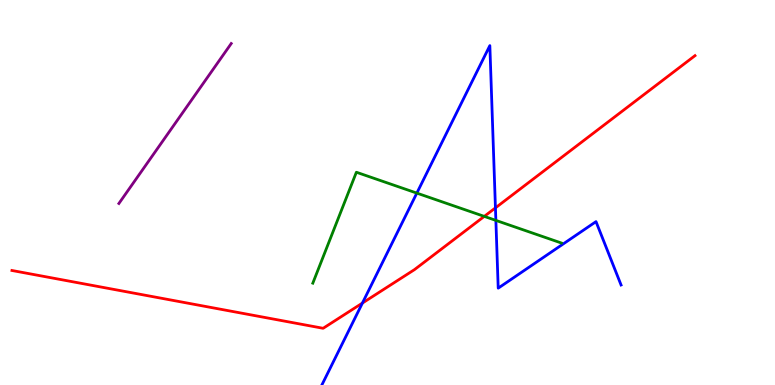[{'lines': ['blue', 'red'], 'intersections': [{'x': 4.68, 'y': 2.13}, {'x': 6.39, 'y': 4.6}]}, {'lines': ['green', 'red'], 'intersections': [{'x': 6.25, 'y': 4.38}]}, {'lines': ['purple', 'red'], 'intersections': []}, {'lines': ['blue', 'green'], 'intersections': [{'x': 5.38, 'y': 4.98}, {'x': 6.4, 'y': 4.28}]}, {'lines': ['blue', 'purple'], 'intersections': []}, {'lines': ['green', 'purple'], 'intersections': []}]